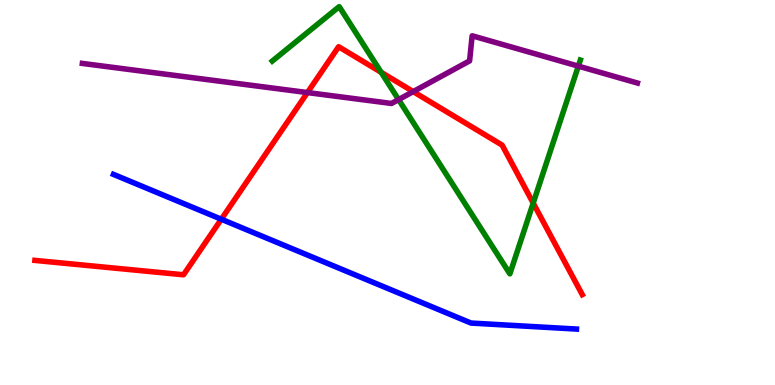[{'lines': ['blue', 'red'], 'intersections': [{'x': 2.86, 'y': 4.31}]}, {'lines': ['green', 'red'], 'intersections': [{'x': 4.92, 'y': 8.12}, {'x': 6.88, 'y': 4.72}]}, {'lines': ['purple', 'red'], 'intersections': [{'x': 3.97, 'y': 7.6}, {'x': 5.33, 'y': 7.62}]}, {'lines': ['blue', 'green'], 'intersections': []}, {'lines': ['blue', 'purple'], 'intersections': []}, {'lines': ['green', 'purple'], 'intersections': [{'x': 5.14, 'y': 7.41}, {'x': 7.46, 'y': 8.28}]}]